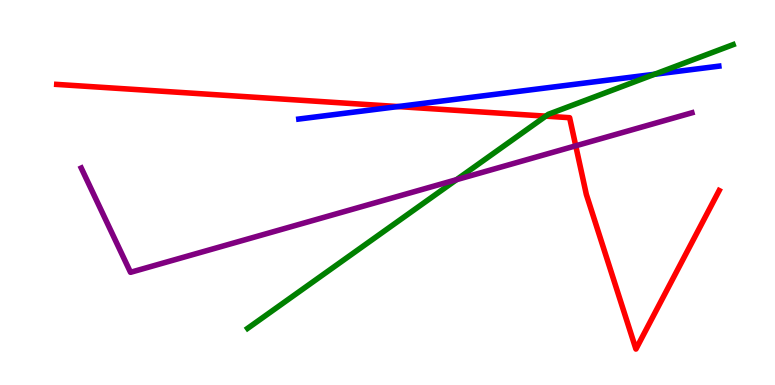[{'lines': ['blue', 'red'], 'intersections': [{'x': 5.14, 'y': 7.23}]}, {'lines': ['green', 'red'], 'intersections': [{'x': 7.04, 'y': 6.98}]}, {'lines': ['purple', 'red'], 'intersections': [{'x': 7.43, 'y': 6.21}]}, {'lines': ['blue', 'green'], 'intersections': [{'x': 8.45, 'y': 8.07}]}, {'lines': ['blue', 'purple'], 'intersections': []}, {'lines': ['green', 'purple'], 'intersections': [{'x': 5.89, 'y': 5.33}]}]